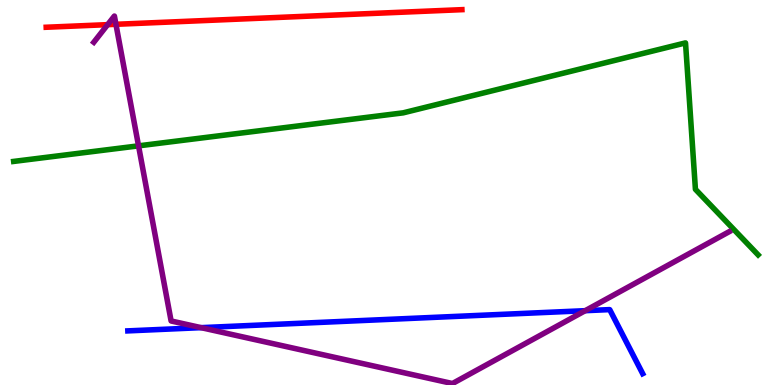[{'lines': ['blue', 'red'], 'intersections': []}, {'lines': ['green', 'red'], 'intersections': []}, {'lines': ['purple', 'red'], 'intersections': [{'x': 1.39, 'y': 9.36}, {'x': 1.5, 'y': 9.37}]}, {'lines': ['blue', 'green'], 'intersections': []}, {'lines': ['blue', 'purple'], 'intersections': [{'x': 2.59, 'y': 1.49}, {'x': 7.55, 'y': 1.93}]}, {'lines': ['green', 'purple'], 'intersections': [{'x': 1.79, 'y': 6.21}]}]